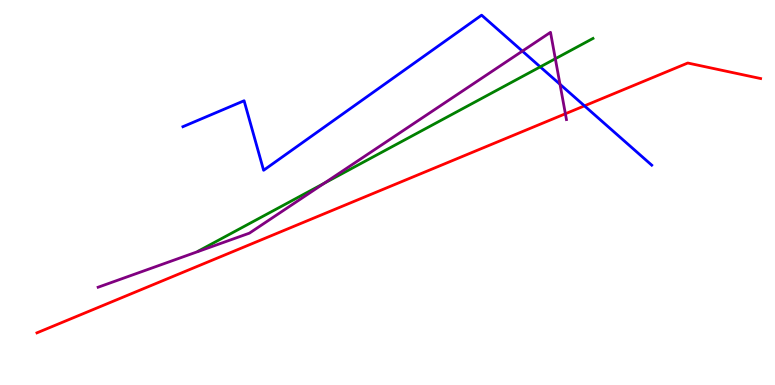[{'lines': ['blue', 'red'], 'intersections': [{'x': 7.54, 'y': 7.25}]}, {'lines': ['green', 'red'], 'intersections': []}, {'lines': ['purple', 'red'], 'intersections': [{'x': 7.3, 'y': 7.05}]}, {'lines': ['blue', 'green'], 'intersections': [{'x': 6.97, 'y': 8.26}]}, {'lines': ['blue', 'purple'], 'intersections': [{'x': 6.74, 'y': 8.67}, {'x': 7.23, 'y': 7.81}]}, {'lines': ['green', 'purple'], 'intersections': [{'x': 4.18, 'y': 5.24}, {'x': 7.17, 'y': 8.47}]}]